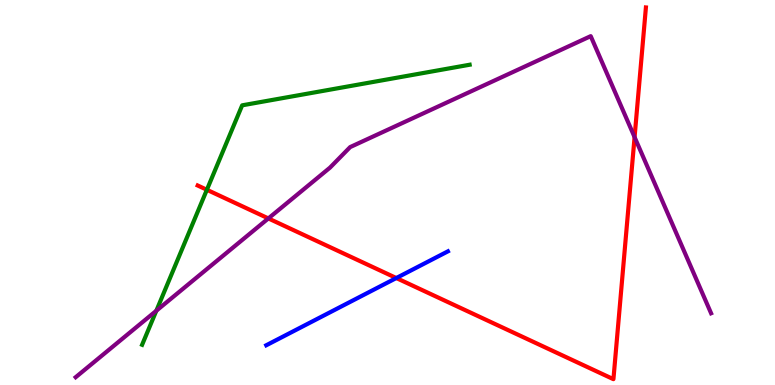[{'lines': ['blue', 'red'], 'intersections': [{'x': 5.11, 'y': 2.78}]}, {'lines': ['green', 'red'], 'intersections': [{'x': 2.67, 'y': 5.07}]}, {'lines': ['purple', 'red'], 'intersections': [{'x': 3.46, 'y': 4.33}, {'x': 8.19, 'y': 6.44}]}, {'lines': ['blue', 'green'], 'intersections': []}, {'lines': ['blue', 'purple'], 'intersections': []}, {'lines': ['green', 'purple'], 'intersections': [{'x': 2.02, 'y': 1.93}]}]